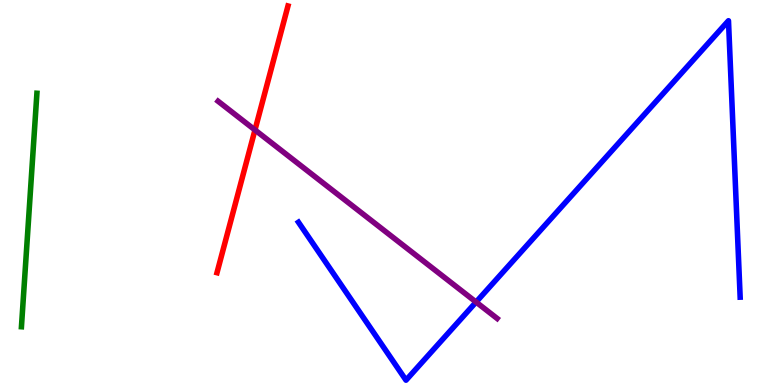[{'lines': ['blue', 'red'], 'intersections': []}, {'lines': ['green', 'red'], 'intersections': []}, {'lines': ['purple', 'red'], 'intersections': [{'x': 3.29, 'y': 6.62}]}, {'lines': ['blue', 'green'], 'intersections': []}, {'lines': ['blue', 'purple'], 'intersections': [{'x': 6.14, 'y': 2.15}]}, {'lines': ['green', 'purple'], 'intersections': []}]